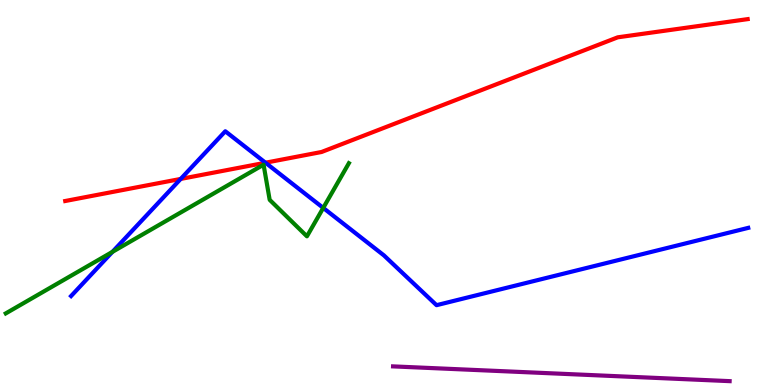[{'lines': ['blue', 'red'], 'intersections': [{'x': 2.33, 'y': 5.35}, {'x': 3.43, 'y': 5.77}]}, {'lines': ['green', 'red'], 'intersections': []}, {'lines': ['purple', 'red'], 'intersections': []}, {'lines': ['blue', 'green'], 'intersections': [{'x': 1.45, 'y': 3.46}, {'x': 4.17, 'y': 4.6}]}, {'lines': ['blue', 'purple'], 'intersections': []}, {'lines': ['green', 'purple'], 'intersections': []}]